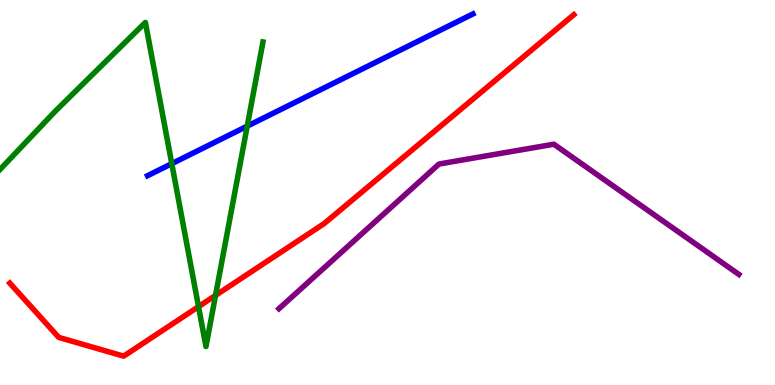[{'lines': ['blue', 'red'], 'intersections': []}, {'lines': ['green', 'red'], 'intersections': [{'x': 2.56, 'y': 2.04}, {'x': 2.78, 'y': 2.33}]}, {'lines': ['purple', 'red'], 'intersections': []}, {'lines': ['blue', 'green'], 'intersections': [{'x': 2.22, 'y': 5.75}, {'x': 3.19, 'y': 6.72}]}, {'lines': ['blue', 'purple'], 'intersections': []}, {'lines': ['green', 'purple'], 'intersections': []}]